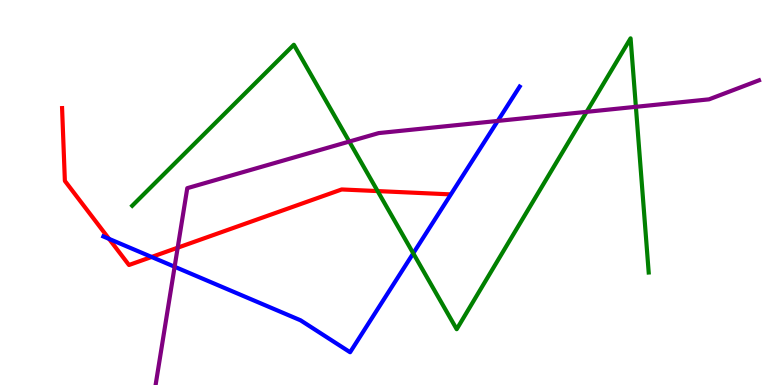[{'lines': ['blue', 'red'], 'intersections': [{'x': 1.41, 'y': 3.8}, {'x': 1.96, 'y': 3.33}]}, {'lines': ['green', 'red'], 'intersections': [{'x': 4.87, 'y': 5.04}]}, {'lines': ['purple', 'red'], 'intersections': [{'x': 2.29, 'y': 3.57}]}, {'lines': ['blue', 'green'], 'intersections': [{'x': 5.33, 'y': 3.42}]}, {'lines': ['blue', 'purple'], 'intersections': [{'x': 2.25, 'y': 3.07}, {'x': 6.42, 'y': 6.86}]}, {'lines': ['green', 'purple'], 'intersections': [{'x': 4.51, 'y': 6.32}, {'x': 7.57, 'y': 7.09}, {'x': 8.2, 'y': 7.23}]}]